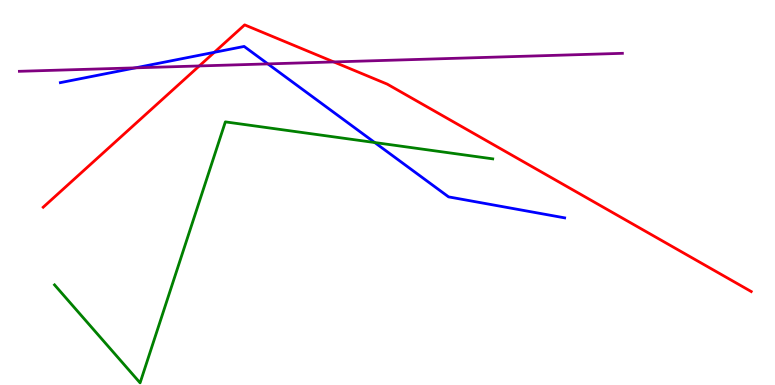[{'lines': ['blue', 'red'], 'intersections': [{'x': 2.77, 'y': 8.64}]}, {'lines': ['green', 'red'], 'intersections': []}, {'lines': ['purple', 'red'], 'intersections': [{'x': 2.57, 'y': 8.29}, {'x': 4.31, 'y': 8.39}]}, {'lines': ['blue', 'green'], 'intersections': [{'x': 4.84, 'y': 6.3}]}, {'lines': ['blue', 'purple'], 'intersections': [{'x': 1.75, 'y': 8.24}, {'x': 3.46, 'y': 8.34}]}, {'lines': ['green', 'purple'], 'intersections': []}]